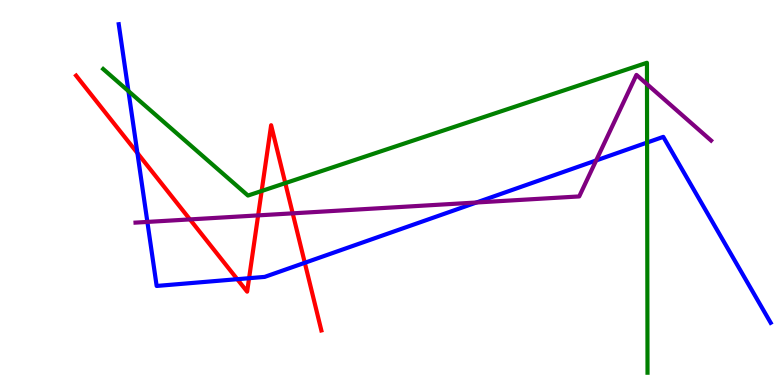[{'lines': ['blue', 'red'], 'intersections': [{'x': 1.77, 'y': 6.02}, {'x': 3.06, 'y': 2.75}, {'x': 3.21, 'y': 2.77}, {'x': 3.93, 'y': 3.17}]}, {'lines': ['green', 'red'], 'intersections': [{'x': 3.38, 'y': 5.04}, {'x': 3.68, 'y': 5.24}]}, {'lines': ['purple', 'red'], 'intersections': [{'x': 2.45, 'y': 4.3}, {'x': 3.33, 'y': 4.41}, {'x': 3.78, 'y': 4.46}]}, {'lines': ['blue', 'green'], 'intersections': [{'x': 1.66, 'y': 7.63}, {'x': 8.35, 'y': 6.3}]}, {'lines': ['blue', 'purple'], 'intersections': [{'x': 1.9, 'y': 4.24}, {'x': 6.15, 'y': 4.74}, {'x': 7.69, 'y': 5.83}]}, {'lines': ['green', 'purple'], 'intersections': [{'x': 8.35, 'y': 7.81}]}]